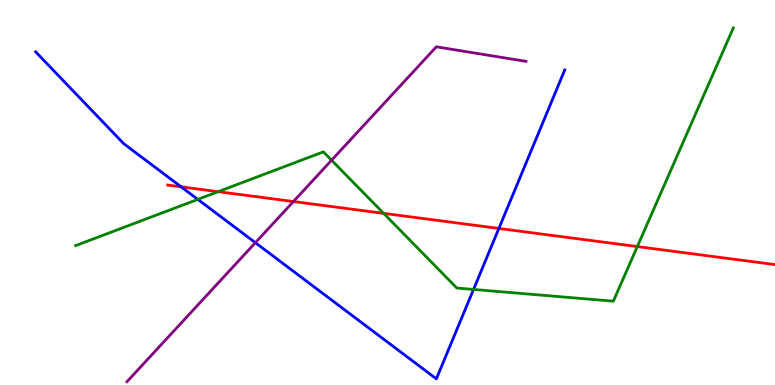[{'lines': ['blue', 'red'], 'intersections': [{'x': 2.34, 'y': 5.15}, {'x': 6.44, 'y': 4.07}]}, {'lines': ['green', 'red'], 'intersections': [{'x': 2.82, 'y': 5.02}, {'x': 4.95, 'y': 4.46}, {'x': 8.22, 'y': 3.6}]}, {'lines': ['purple', 'red'], 'intersections': [{'x': 3.79, 'y': 4.77}]}, {'lines': ['blue', 'green'], 'intersections': [{'x': 2.55, 'y': 4.82}, {'x': 6.11, 'y': 2.48}]}, {'lines': ['blue', 'purple'], 'intersections': [{'x': 3.3, 'y': 3.7}]}, {'lines': ['green', 'purple'], 'intersections': [{'x': 4.28, 'y': 5.84}]}]